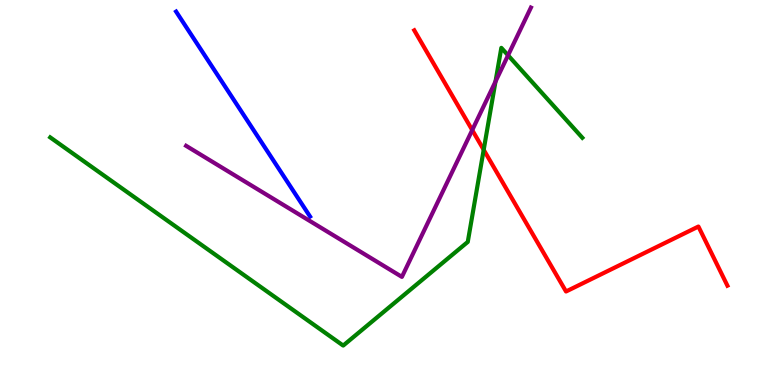[{'lines': ['blue', 'red'], 'intersections': []}, {'lines': ['green', 'red'], 'intersections': [{'x': 6.24, 'y': 6.11}]}, {'lines': ['purple', 'red'], 'intersections': [{'x': 6.09, 'y': 6.62}]}, {'lines': ['blue', 'green'], 'intersections': []}, {'lines': ['blue', 'purple'], 'intersections': []}, {'lines': ['green', 'purple'], 'intersections': [{'x': 6.39, 'y': 7.88}, {'x': 6.56, 'y': 8.56}]}]